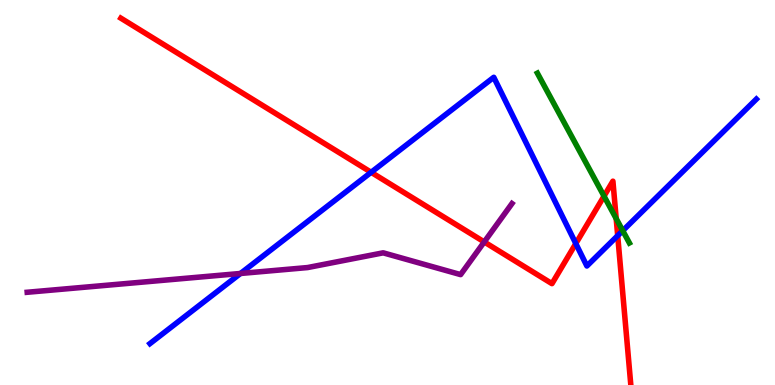[{'lines': ['blue', 'red'], 'intersections': [{'x': 4.79, 'y': 5.52}, {'x': 7.43, 'y': 3.67}, {'x': 7.97, 'y': 3.88}]}, {'lines': ['green', 'red'], 'intersections': [{'x': 7.79, 'y': 4.91}, {'x': 7.95, 'y': 4.32}]}, {'lines': ['purple', 'red'], 'intersections': [{'x': 6.25, 'y': 3.72}]}, {'lines': ['blue', 'green'], 'intersections': [{'x': 8.04, 'y': 4.01}]}, {'lines': ['blue', 'purple'], 'intersections': [{'x': 3.1, 'y': 2.9}]}, {'lines': ['green', 'purple'], 'intersections': []}]